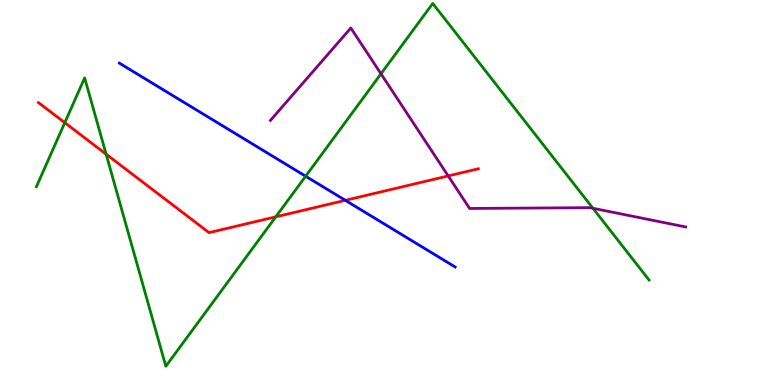[{'lines': ['blue', 'red'], 'intersections': [{'x': 4.46, 'y': 4.8}]}, {'lines': ['green', 'red'], 'intersections': [{'x': 0.836, 'y': 6.81}, {'x': 1.37, 'y': 6.0}, {'x': 3.56, 'y': 4.37}]}, {'lines': ['purple', 'red'], 'intersections': [{'x': 5.78, 'y': 5.43}]}, {'lines': ['blue', 'green'], 'intersections': [{'x': 3.94, 'y': 5.42}]}, {'lines': ['blue', 'purple'], 'intersections': []}, {'lines': ['green', 'purple'], 'intersections': [{'x': 4.92, 'y': 8.08}, {'x': 7.65, 'y': 4.59}]}]